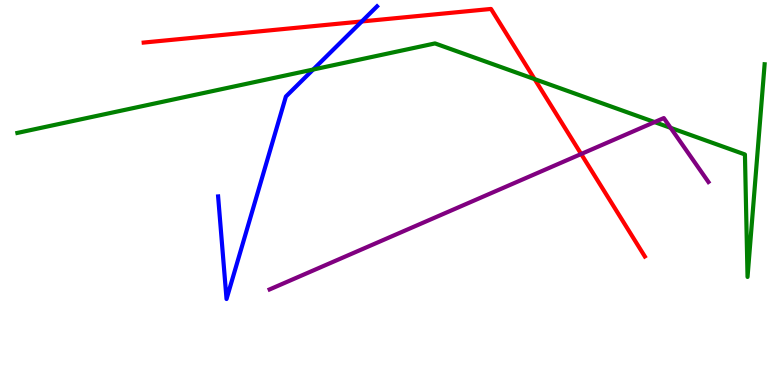[{'lines': ['blue', 'red'], 'intersections': [{'x': 4.67, 'y': 9.44}]}, {'lines': ['green', 'red'], 'intersections': [{'x': 6.9, 'y': 7.95}]}, {'lines': ['purple', 'red'], 'intersections': [{'x': 7.5, 'y': 6.0}]}, {'lines': ['blue', 'green'], 'intersections': [{'x': 4.04, 'y': 8.19}]}, {'lines': ['blue', 'purple'], 'intersections': []}, {'lines': ['green', 'purple'], 'intersections': [{'x': 8.45, 'y': 6.83}, {'x': 8.65, 'y': 6.68}]}]